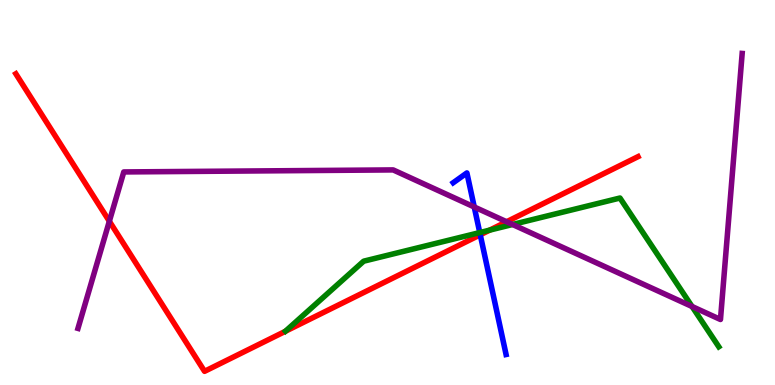[{'lines': ['blue', 'red'], 'intersections': [{'x': 6.2, 'y': 3.9}]}, {'lines': ['green', 'red'], 'intersections': [{'x': 6.32, 'y': 4.02}]}, {'lines': ['purple', 'red'], 'intersections': [{'x': 1.41, 'y': 4.25}, {'x': 6.54, 'y': 4.24}]}, {'lines': ['blue', 'green'], 'intersections': [{'x': 6.19, 'y': 3.96}]}, {'lines': ['blue', 'purple'], 'intersections': [{'x': 6.12, 'y': 4.62}]}, {'lines': ['green', 'purple'], 'intersections': [{'x': 6.61, 'y': 4.17}, {'x': 8.93, 'y': 2.04}]}]